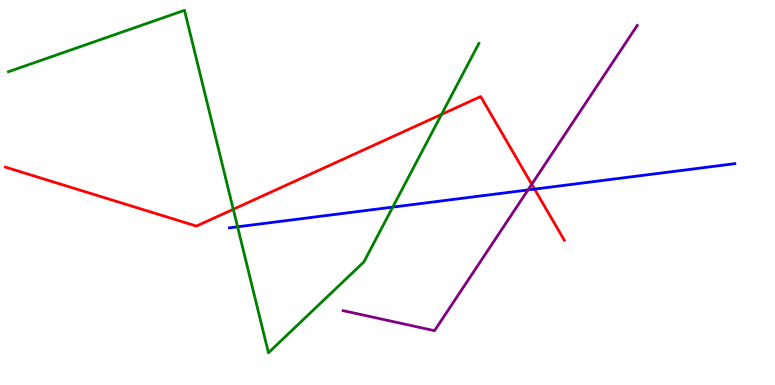[{'lines': ['blue', 'red'], 'intersections': [{'x': 6.9, 'y': 5.09}]}, {'lines': ['green', 'red'], 'intersections': [{'x': 3.01, 'y': 4.56}, {'x': 5.7, 'y': 7.03}]}, {'lines': ['purple', 'red'], 'intersections': [{'x': 6.86, 'y': 5.21}]}, {'lines': ['blue', 'green'], 'intersections': [{'x': 3.07, 'y': 4.11}, {'x': 5.07, 'y': 4.62}]}, {'lines': ['blue', 'purple'], 'intersections': [{'x': 6.81, 'y': 5.07}]}, {'lines': ['green', 'purple'], 'intersections': []}]